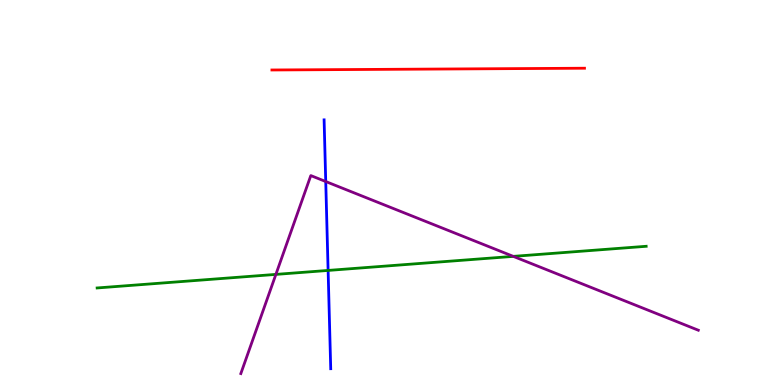[{'lines': ['blue', 'red'], 'intersections': []}, {'lines': ['green', 'red'], 'intersections': []}, {'lines': ['purple', 'red'], 'intersections': []}, {'lines': ['blue', 'green'], 'intersections': [{'x': 4.23, 'y': 2.98}]}, {'lines': ['blue', 'purple'], 'intersections': [{'x': 4.2, 'y': 5.28}]}, {'lines': ['green', 'purple'], 'intersections': [{'x': 3.56, 'y': 2.87}, {'x': 6.62, 'y': 3.34}]}]